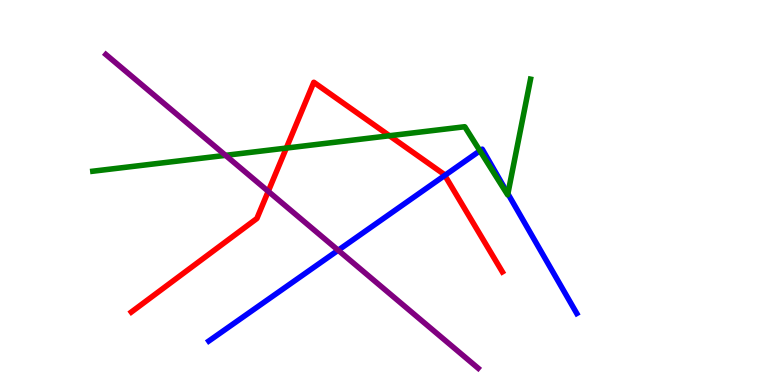[{'lines': ['blue', 'red'], 'intersections': [{'x': 5.74, 'y': 5.44}]}, {'lines': ['green', 'red'], 'intersections': [{'x': 3.69, 'y': 6.15}, {'x': 5.03, 'y': 6.47}]}, {'lines': ['purple', 'red'], 'intersections': [{'x': 3.46, 'y': 5.03}]}, {'lines': ['blue', 'green'], 'intersections': [{'x': 6.19, 'y': 6.08}, {'x': 6.55, 'y': 4.97}]}, {'lines': ['blue', 'purple'], 'intersections': [{'x': 4.36, 'y': 3.5}]}, {'lines': ['green', 'purple'], 'intersections': [{'x': 2.91, 'y': 5.97}]}]